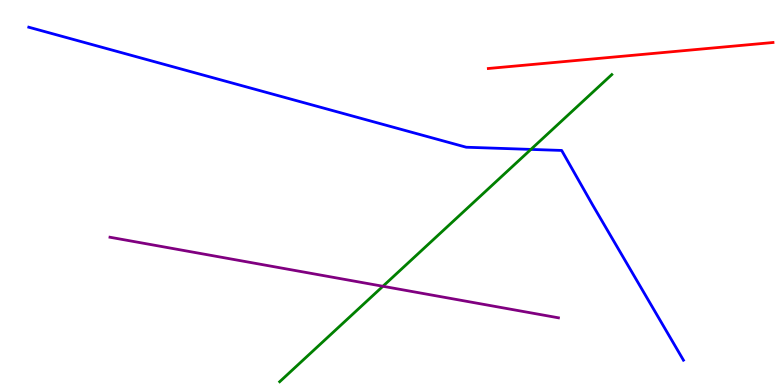[{'lines': ['blue', 'red'], 'intersections': []}, {'lines': ['green', 'red'], 'intersections': []}, {'lines': ['purple', 'red'], 'intersections': []}, {'lines': ['blue', 'green'], 'intersections': [{'x': 6.85, 'y': 6.12}]}, {'lines': ['blue', 'purple'], 'intersections': []}, {'lines': ['green', 'purple'], 'intersections': [{'x': 4.94, 'y': 2.56}]}]